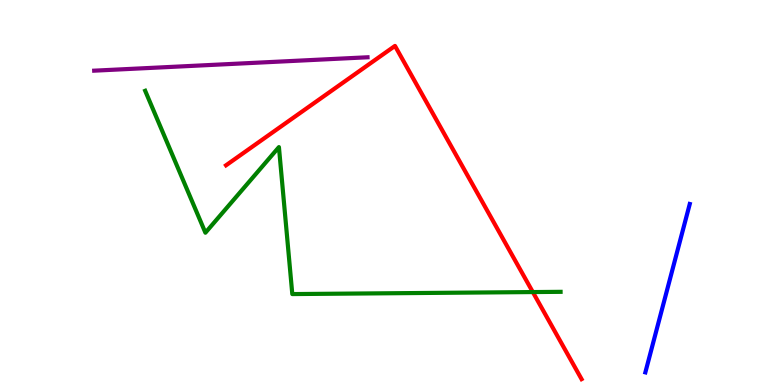[{'lines': ['blue', 'red'], 'intersections': []}, {'lines': ['green', 'red'], 'intersections': [{'x': 6.88, 'y': 2.41}]}, {'lines': ['purple', 'red'], 'intersections': []}, {'lines': ['blue', 'green'], 'intersections': []}, {'lines': ['blue', 'purple'], 'intersections': []}, {'lines': ['green', 'purple'], 'intersections': []}]